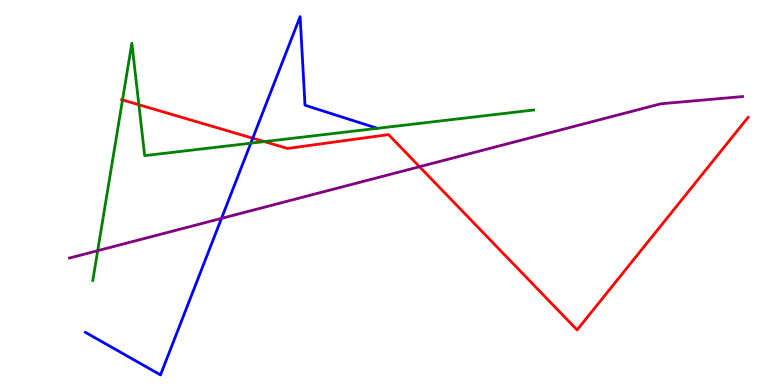[{'lines': ['blue', 'red'], 'intersections': [{'x': 3.26, 'y': 6.41}]}, {'lines': ['green', 'red'], 'intersections': [{'x': 1.58, 'y': 7.4}, {'x': 1.79, 'y': 7.28}, {'x': 3.41, 'y': 6.32}]}, {'lines': ['purple', 'red'], 'intersections': [{'x': 5.41, 'y': 5.67}]}, {'lines': ['blue', 'green'], 'intersections': [{'x': 3.24, 'y': 6.28}]}, {'lines': ['blue', 'purple'], 'intersections': [{'x': 2.86, 'y': 4.33}]}, {'lines': ['green', 'purple'], 'intersections': [{'x': 1.26, 'y': 3.49}]}]